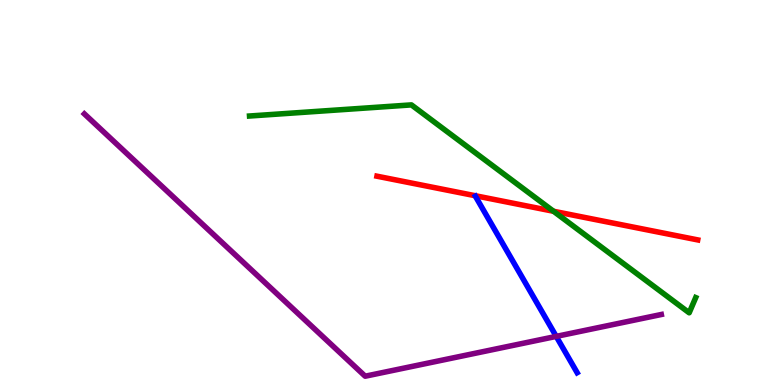[{'lines': ['blue', 'red'], 'intersections': []}, {'lines': ['green', 'red'], 'intersections': [{'x': 7.14, 'y': 4.51}]}, {'lines': ['purple', 'red'], 'intersections': []}, {'lines': ['blue', 'green'], 'intersections': []}, {'lines': ['blue', 'purple'], 'intersections': [{'x': 7.18, 'y': 1.26}]}, {'lines': ['green', 'purple'], 'intersections': []}]